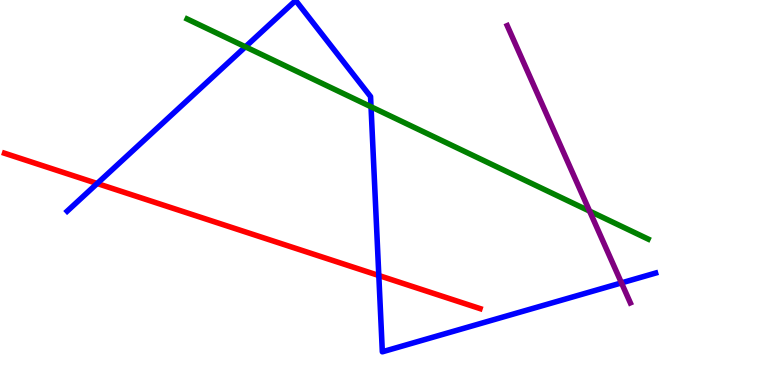[{'lines': ['blue', 'red'], 'intersections': [{'x': 1.25, 'y': 5.23}, {'x': 4.89, 'y': 2.84}]}, {'lines': ['green', 'red'], 'intersections': []}, {'lines': ['purple', 'red'], 'intersections': []}, {'lines': ['blue', 'green'], 'intersections': [{'x': 3.17, 'y': 8.78}, {'x': 4.79, 'y': 7.23}]}, {'lines': ['blue', 'purple'], 'intersections': [{'x': 8.02, 'y': 2.65}]}, {'lines': ['green', 'purple'], 'intersections': [{'x': 7.61, 'y': 4.52}]}]